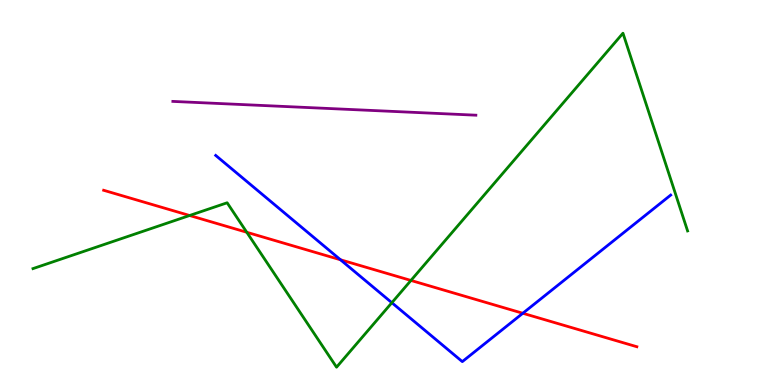[{'lines': ['blue', 'red'], 'intersections': [{'x': 4.39, 'y': 3.25}, {'x': 6.75, 'y': 1.86}]}, {'lines': ['green', 'red'], 'intersections': [{'x': 2.45, 'y': 4.4}, {'x': 3.18, 'y': 3.97}, {'x': 5.3, 'y': 2.72}]}, {'lines': ['purple', 'red'], 'intersections': []}, {'lines': ['blue', 'green'], 'intersections': [{'x': 5.06, 'y': 2.14}]}, {'lines': ['blue', 'purple'], 'intersections': []}, {'lines': ['green', 'purple'], 'intersections': []}]